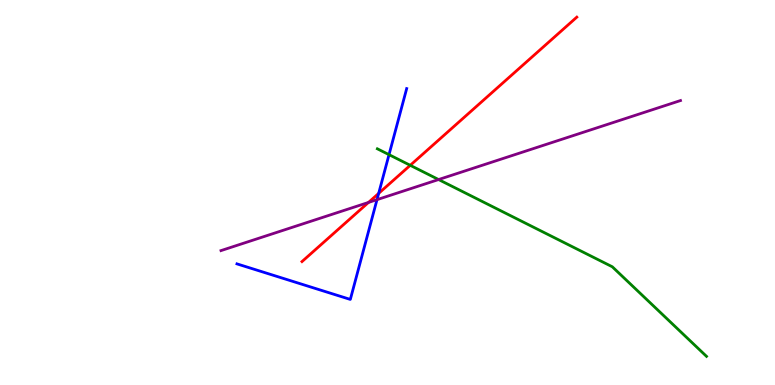[{'lines': ['blue', 'red'], 'intersections': [{'x': 4.89, 'y': 4.98}]}, {'lines': ['green', 'red'], 'intersections': [{'x': 5.29, 'y': 5.71}]}, {'lines': ['purple', 'red'], 'intersections': [{'x': 4.75, 'y': 4.74}]}, {'lines': ['blue', 'green'], 'intersections': [{'x': 5.02, 'y': 5.98}]}, {'lines': ['blue', 'purple'], 'intersections': [{'x': 4.86, 'y': 4.81}]}, {'lines': ['green', 'purple'], 'intersections': [{'x': 5.66, 'y': 5.34}]}]